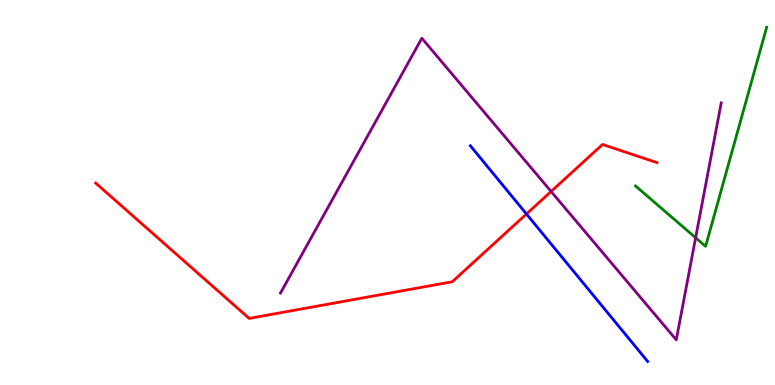[{'lines': ['blue', 'red'], 'intersections': [{'x': 6.79, 'y': 4.44}]}, {'lines': ['green', 'red'], 'intersections': []}, {'lines': ['purple', 'red'], 'intersections': [{'x': 7.11, 'y': 5.03}]}, {'lines': ['blue', 'green'], 'intersections': []}, {'lines': ['blue', 'purple'], 'intersections': []}, {'lines': ['green', 'purple'], 'intersections': [{'x': 8.98, 'y': 3.82}]}]